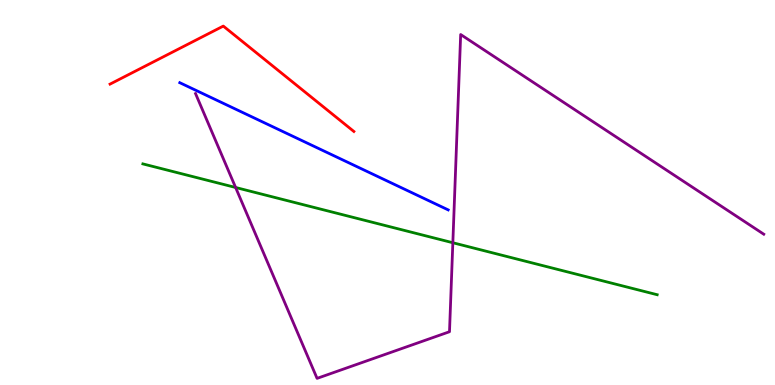[{'lines': ['blue', 'red'], 'intersections': []}, {'lines': ['green', 'red'], 'intersections': []}, {'lines': ['purple', 'red'], 'intersections': []}, {'lines': ['blue', 'green'], 'intersections': []}, {'lines': ['blue', 'purple'], 'intersections': []}, {'lines': ['green', 'purple'], 'intersections': [{'x': 3.04, 'y': 5.13}, {'x': 5.84, 'y': 3.7}]}]